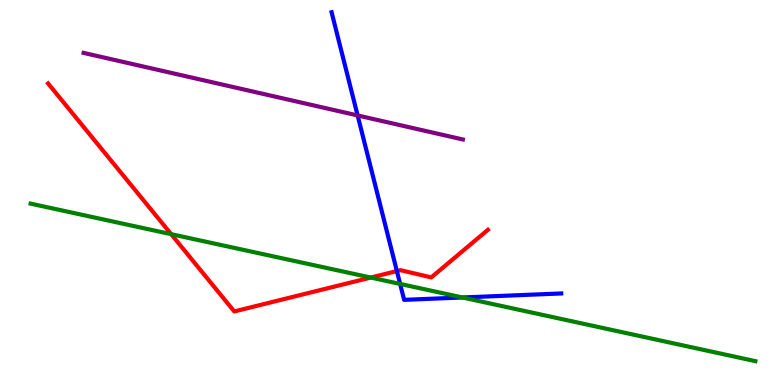[{'lines': ['blue', 'red'], 'intersections': [{'x': 5.12, 'y': 2.96}]}, {'lines': ['green', 'red'], 'intersections': [{'x': 2.21, 'y': 3.92}, {'x': 4.78, 'y': 2.79}]}, {'lines': ['purple', 'red'], 'intersections': []}, {'lines': ['blue', 'green'], 'intersections': [{'x': 5.16, 'y': 2.63}, {'x': 5.97, 'y': 2.27}]}, {'lines': ['blue', 'purple'], 'intersections': [{'x': 4.61, 'y': 7.0}]}, {'lines': ['green', 'purple'], 'intersections': []}]